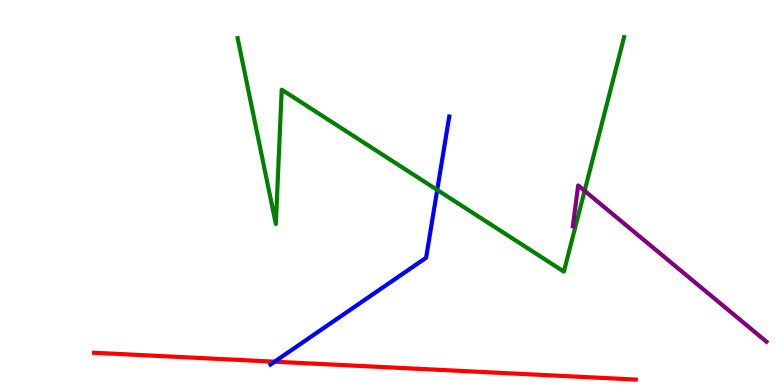[{'lines': ['blue', 'red'], 'intersections': [{'x': 3.54, 'y': 0.605}]}, {'lines': ['green', 'red'], 'intersections': []}, {'lines': ['purple', 'red'], 'intersections': []}, {'lines': ['blue', 'green'], 'intersections': [{'x': 5.64, 'y': 5.07}]}, {'lines': ['blue', 'purple'], 'intersections': []}, {'lines': ['green', 'purple'], 'intersections': [{'x': 7.54, 'y': 5.04}]}]